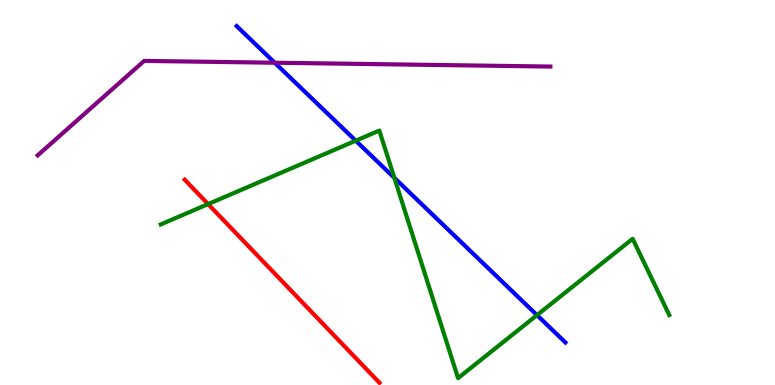[{'lines': ['blue', 'red'], 'intersections': []}, {'lines': ['green', 'red'], 'intersections': [{'x': 2.69, 'y': 4.7}]}, {'lines': ['purple', 'red'], 'intersections': []}, {'lines': ['blue', 'green'], 'intersections': [{'x': 4.59, 'y': 6.35}, {'x': 5.09, 'y': 5.38}, {'x': 6.93, 'y': 1.81}]}, {'lines': ['blue', 'purple'], 'intersections': [{'x': 3.54, 'y': 8.37}]}, {'lines': ['green', 'purple'], 'intersections': []}]